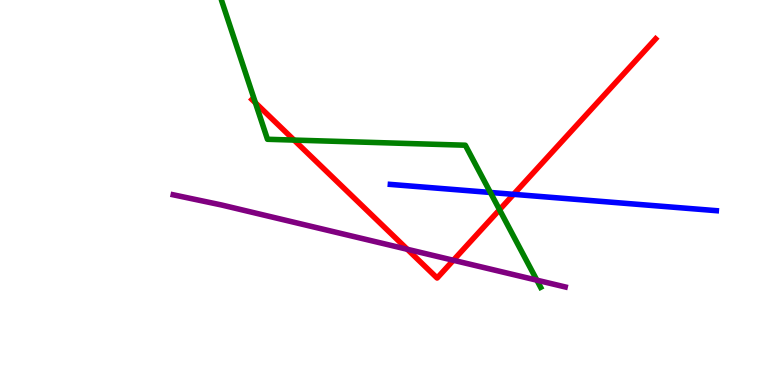[{'lines': ['blue', 'red'], 'intersections': [{'x': 6.63, 'y': 4.95}]}, {'lines': ['green', 'red'], 'intersections': [{'x': 3.3, 'y': 7.33}, {'x': 3.79, 'y': 6.36}, {'x': 6.45, 'y': 4.55}]}, {'lines': ['purple', 'red'], 'intersections': [{'x': 5.26, 'y': 3.52}, {'x': 5.85, 'y': 3.24}]}, {'lines': ['blue', 'green'], 'intersections': [{'x': 6.33, 'y': 5.0}]}, {'lines': ['blue', 'purple'], 'intersections': []}, {'lines': ['green', 'purple'], 'intersections': [{'x': 6.93, 'y': 2.72}]}]